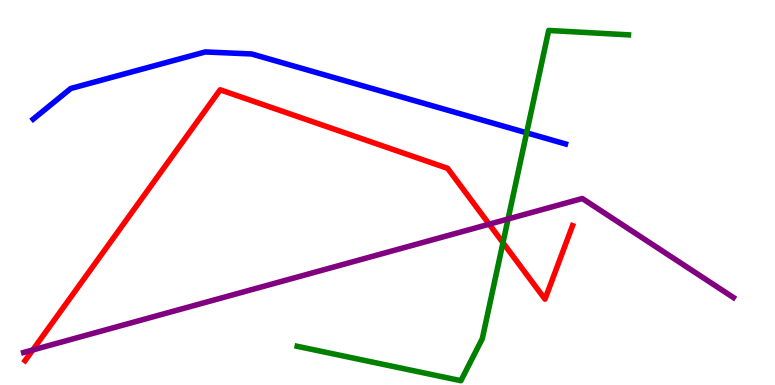[{'lines': ['blue', 'red'], 'intersections': []}, {'lines': ['green', 'red'], 'intersections': [{'x': 6.49, 'y': 3.7}]}, {'lines': ['purple', 'red'], 'intersections': [{'x': 0.423, 'y': 0.91}, {'x': 6.31, 'y': 4.18}]}, {'lines': ['blue', 'green'], 'intersections': [{'x': 6.8, 'y': 6.55}]}, {'lines': ['blue', 'purple'], 'intersections': []}, {'lines': ['green', 'purple'], 'intersections': [{'x': 6.56, 'y': 4.31}]}]